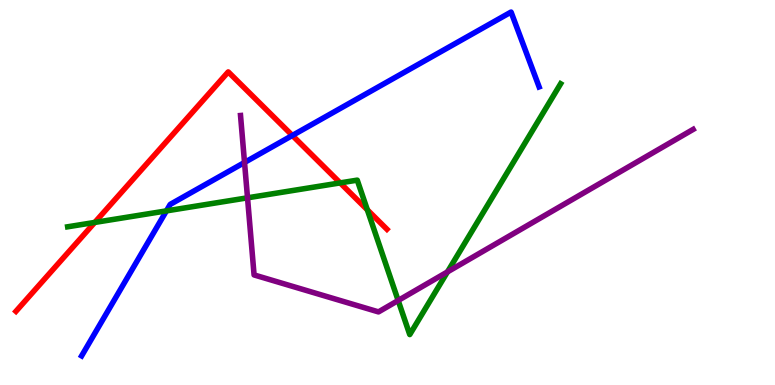[{'lines': ['blue', 'red'], 'intersections': [{'x': 3.77, 'y': 6.48}]}, {'lines': ['green', 'red'], 'intersections': [{'x': 1.22, 'y': 4.22}, {'x': 4.39, 'y': 5.25}, {'x': 4.74, 'y': 4.55}]}, {'lines': ['purple', 'red'], 'intersections': []}, {'lines': ['blue', 'green'], 'intersections': [{'x': 2.15, 'y': 4.52}]}, {'lines': ['blue', 'purple'], 'intersections': [{'x': 3.16, 'y': 5.78}]}, {'lines': ['green', 'purple'], 'intersections': [{'x': 3.19, 'y': 4.86}, {'x': 5.14, 'y': 2.2}, {'x': 5.77, 'y': 2.94}]}]